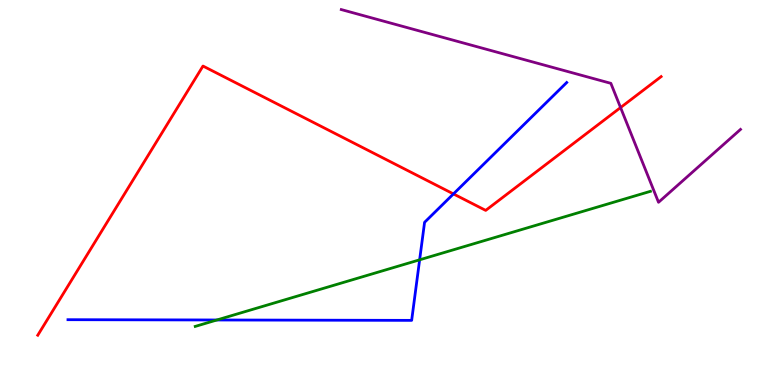[{'lines': ['blue', 'red'], 'intersections': [{'x': 5.85, 'y': 4.96}]}, {'lines': ['green', 'red'], 'intersections': []}, {'lines': ['purple', 'red'], 'intersections': [{'x': 8.01, 'y': 7.21}]}, {'lines': ['blue', 'green'], 'intersections': [{'x': 2.8, 'y': 1.69}, {'x': 5.41, 'y': 3.25}]}, {'lines': ['blue', 'purple'], 'intersections': []}, {'lines': ['green', 'purple'], 'intersections': []}]